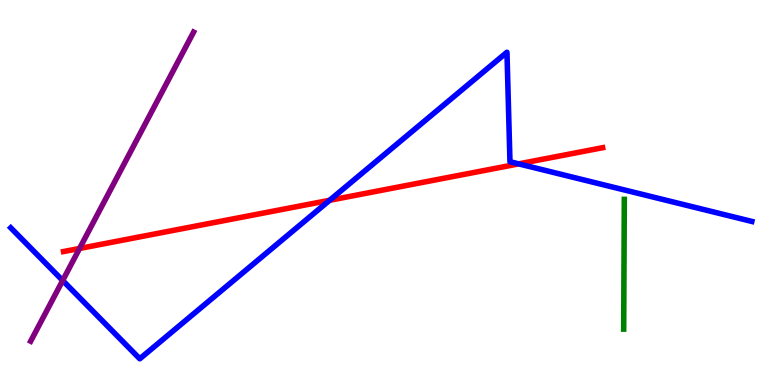[{'lines': ['blue', 'red'], 'intersections': [{'x': 4.25, 'y': 4.8}, {'x': 6.69, 'y': 5.74}]}, {'lines': ['green', 'red'], 'intersections': []}, {'lines': ['purple', 'red'], 'intersections': [{'x': 1.03, 'y': 3.55}]}, {'lines': ['blue', 'green'], 'intersections': []}, {'lines': ['blue', 'purple'], 'intersections': [{'x': 0.809, 'y': 2.71}]}, {'lines': ['green', 'purple'], 'intersections': []}]